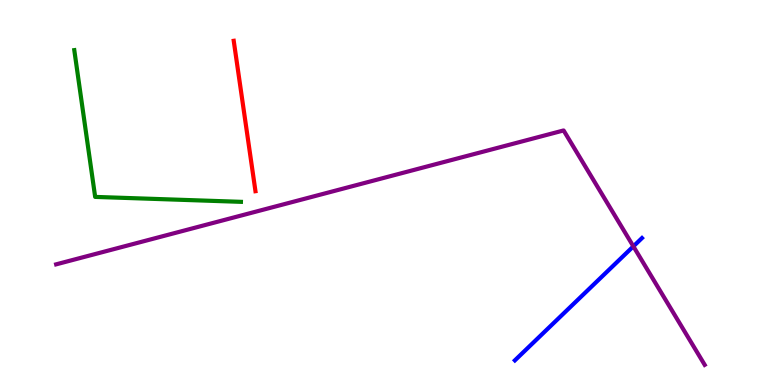[{'lines': ['blue', 'red'], 'intersections': []}, {'lines': ['green', 'red'], 'intersections': []}, {'lines': ['purple', 'red'], 'intersections': []}, {'lines': ['blue', 'green'], 'intersections': []}, {'lines': ['blue', 'purple'], 'intersections': [{'x': 8.17, 'y': 3.6}]}, {'lines': ['green', 'purple'], 'intersections': []}]